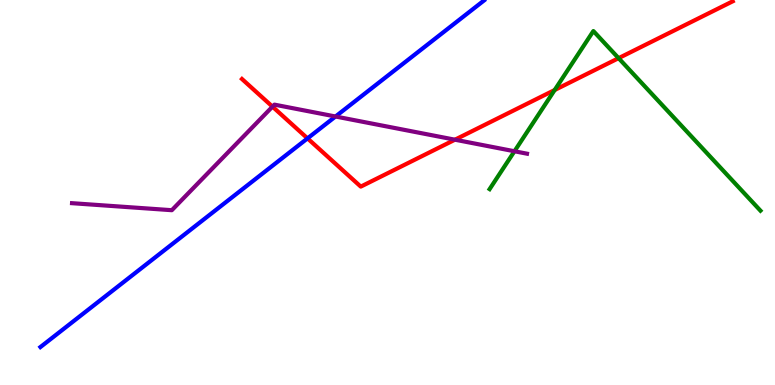[{'lines': ['blue', 'red'], 'intersections': [{'x': 3.97, 'y': 6.41}]}, {'lines': ['green', 'red'], 'intersections': [{'x': 7.16, 'y': 7.66}, {'x': 7.98, 'y': 8.49}]}, {'lines': ['purple', 'red'], 'intersections': [{'x': 3.52, 'y': 7.23}, {'x': 5.87, 'y': 6.37}]}, {'lines': ['blue', 'green'], 'intersections': []}, {'lines': ['blue', 'purple'], 'intersections': [{'x': 4.33, 'y': 6.97}]}, {'lines': ['green', 'purple'], 'intersections': [{'x': 6.64, 'y': 6.07}]}]